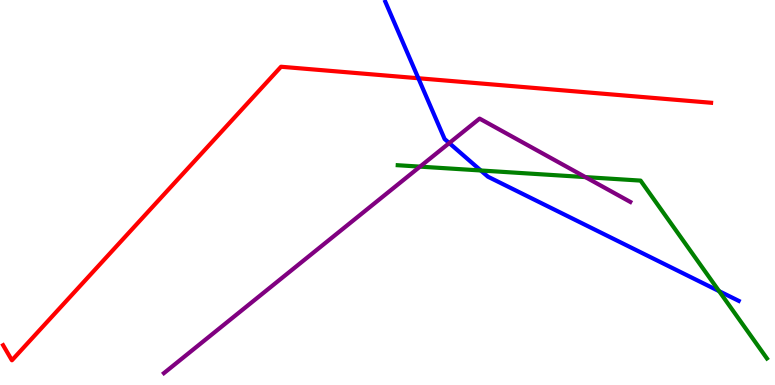[{'lines': ['blue', 'red'], 'intersections': [{'x': 5.4, 'y': 7.97}]}, {'lines': ['green', 'red'], 'intersections': []}, {'lines': ['purple', 'red'], 'intersections': []}, {'lines': ['blue', 'green'], 'intersections': [{'x': 6.2, 'y': 5.57}, {'x': 9.28, 'y': 2.44}]}, {'lines': ['blue', 'purple'], 'intersections': [{'x': 5.8, 'y': 6.28}]}, {'lines': ['green', 'purple'], 'intersections': [{'x': 5.42, 'y': 5.67}, {'x': 7.55, 'y': 5.4}]}]